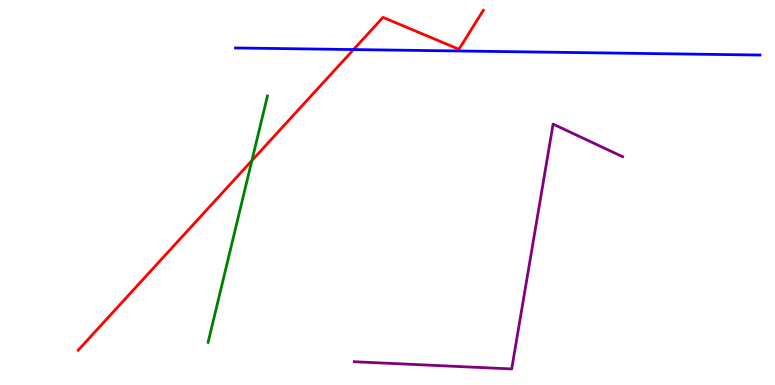[{'lines': ['blue', 'red'], 'intersections': [{'x': 4.56, 'y': 8.71}]}, {'lines': ['green', 'red'], 'intersections': [{'x': 3.25, 'y': 5.83}]}, {'lines': ['purple', 'red'], 'intersections': []}, {'lines': ['blue', 'green'], 'intersections': []}, {'lines': ['blue', 'purple'], 'intersections': []}, {'lines': ['green', 'purple'], 'intersections': []}]